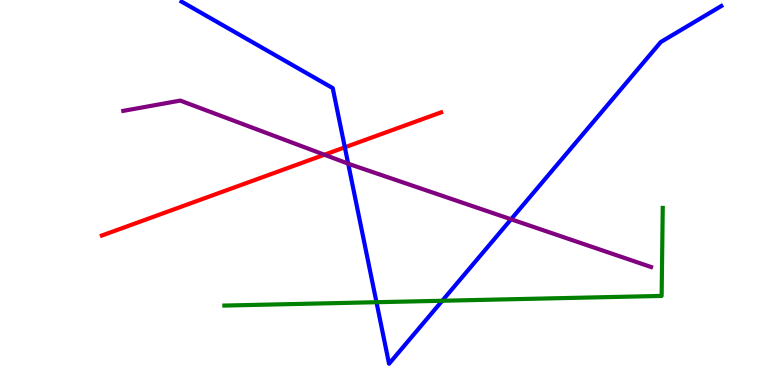[{'lines': ['blue', 'red'], 'intersections': [{'x': 4.45, 'y': 6.17}]}, {'lines': ['green', 'red'], 'intersections': []}, {'lines': ['purple', 'red'], 'intersections': [{'x': 4.19, 'y': 5.98}]}, {'lines': ['blue', 'green'], 'intersections': [{'x': 4.86, 'y': 2.15}, {'x': 5.71, 'y': 2.19}]}, {'lines': ['blue', 'purple'], 'intersections': [{'x': 4.49, 'y': 5.75}, {'x': 6.59, 'y': 4.3}]}, {'lines': ['green', 'purple'], 'intersections': []}]